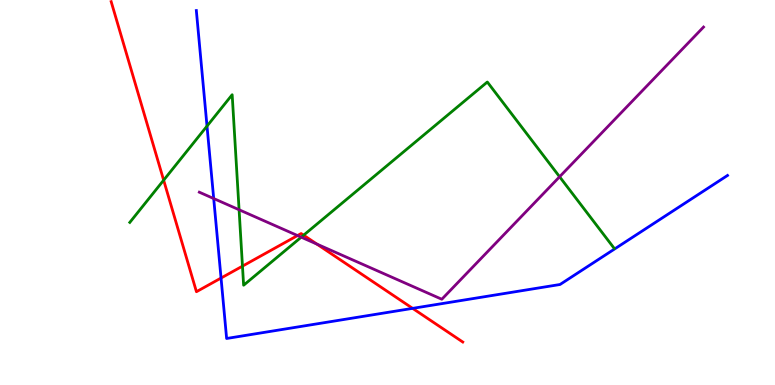[{'lines': ['blue', 'red'], 'intersections': [{'x': 2.85, 'y': 2.78}, {'x': 5.32, 'y': 1.99}]}, {'lines': ['green', 'red'], 'intersections': [{'x': 2.11, 'y': 5.32}, {'x': 3.13, 'y': 3.09}, {'x': 3.92, 'y': 3.89}]}, {'lines': ['purple', 'red'], 'intersections': [{'x': 3.84, 'y': 3.88}, {'x': 4.09, 'y': 3.66}]}, {'lines': ['blue', 'green'], 'intersections': [{'x': 2.67, 'y': 6.72}]}, {'lines': ['blue', 'purple'], 'intersections': [{'x': 2.76, 'y': 4.84}]}, {'lines': ['green', 'purple'], 'intersections': [{'x': 3.08, 'y': 4.55}, {'x': 3.89, 'y': 3.84}, {'x': 7.22, 'y': 5.41}]}]